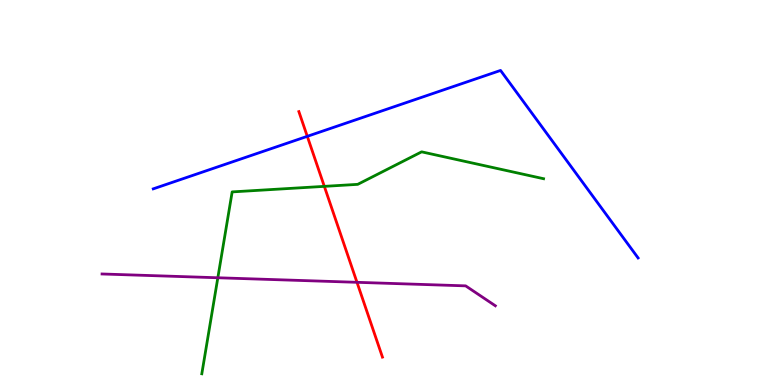[{'lines': ['blue', 'red'], 'intersections': [{'x': 3.97, 'y': 6.46}]}, {'lines': ['green', 'red'], 'intersections': [{'x': 4.18, 'y': 5.16}]}, {'lines': ['purple', 'red'], 'intersections': [{'x': 4.61, 'y': 2.67}]}, {'lines': ['blue', 'green'], 'intersections': []}, {'lines': ['blue', 'purple'], 'intersections': []}, {'lines': ['green', 'purple'], 'intersections': [{'x': 2.81, 'y': 2.79}]}]